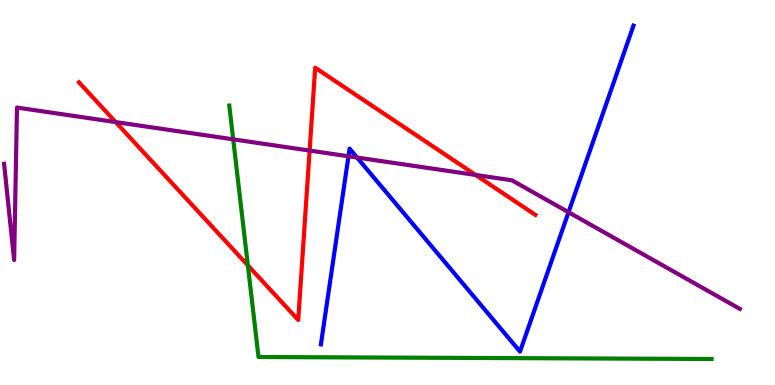[{'lines': ['blue', 'red'], 'intersections': []}, {'lines': ['green', 'red'], 'intersections': [{'x': 3.2, 'y': 3.11}]}, {'lines': ['purple', 'red'], 'intersections': [{'x': 1.49, 'y': 6.83}, {'x': 4.0, 'y': 6.09}, {'x': 6.14, 'y': 5.46}]}, {'lines': ['blue', 'green'], 'intersections': []}, {'lines': ['blue', 'purple'], 'intersections': [{'x': 4.5, 'y': 5.94}, {'x': 4.61, 'y': 5.91}, {'x': 7.34, 'y': 4.49}]}, {'lines': ['green', 'purple'], 'intersections': [{'x': 3.01, 'y': 6.38}]}]